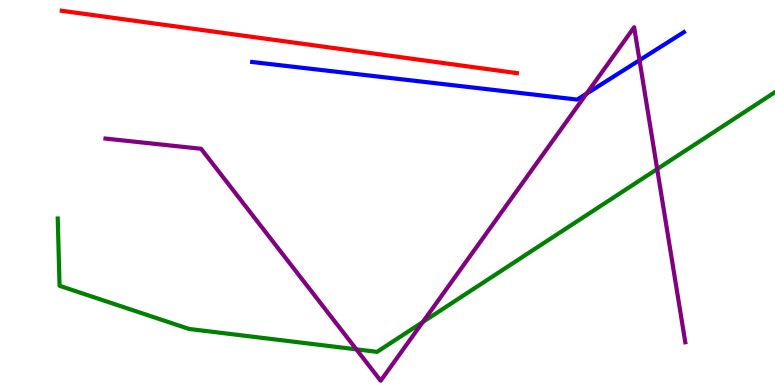[{'lines': ['blue', 'red'], 'intersections': []}, {'lines': ['green', 'red'], 'intersections': []}, {'lines': ['purple', 'red'], 'intersections': []}, {'lines': ['blue', 'green'], 'intersections': []}, {'lines': ['blue', 'purple'], 'intersections': [{'x': 7.57, 'y': 7.57}, {'x': 8.25, 'y': 8.44}]}, {'lines': ['green', 'purple'], 'intersections': [{'x': 4.6, 'y': 0.926}, {'x': 5.46, 'y': 1.64}, {'x': 8.48, 'y': 5.61}]}]